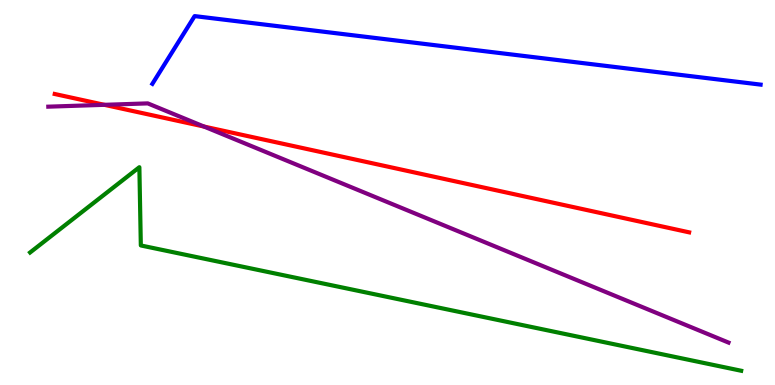[{'lines': ['blue', 'red'], 'intersections': []}, {'lines': ['green', 'red'], 'intersections': []}, {'lines': ['purple', 'red'], 'intersections': [{'x': 1.35, 'y': 7.28}, {'x': 2.63, 'y': 6.71}]}, {'lines': ['blue', 'green'], 'intersections': []}, {'lines': ['blue', 'purple'], 'intersections': []}, {'lines': ['green', 'purple'], 'intersections': []}]